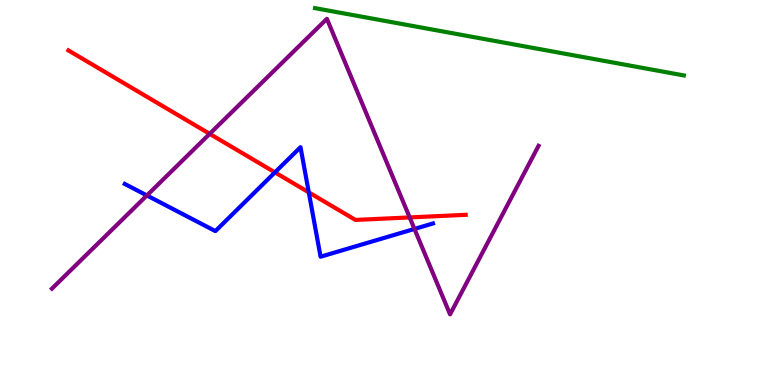[{'lines': ['blue', 'red'], 'intersections': [{'x': 3.55, 'y': 5.52}, {'x': 3.98, 'y': 5.0}]}, {'lines': ['green', 'red'], 'intersections': []}, {'lines': ['purple', 'red'], 'intersections': [{'x': 2.71, 'y': 6.52}, {'x': 5.29, 'y': 4.35}]}, {'lines': ['blue', 'green'], 'intersections': []}, {'lines': ['blue', 'purple'], 'intersections': [{'x': 1.9, 'y': 4.92}, {'x': 5.35, 'y': 4.05}]}, {'lines': ['green', 'purple'], 'intersections': []}]